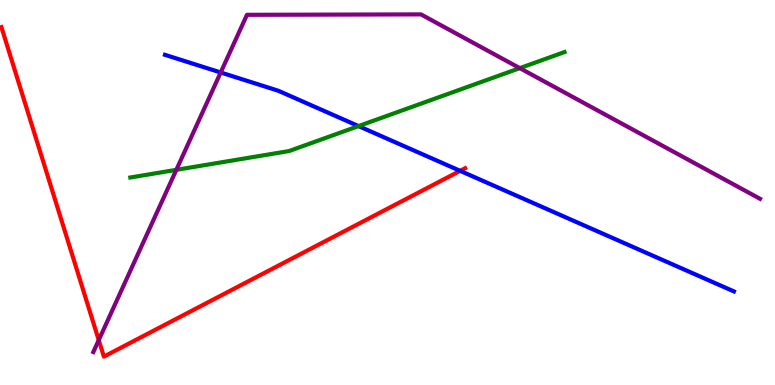[{'lines': ['blue', 'red'], 'intersections': [{'x': 5.94, 'y': 5.56}]}, {'lines': ['green', 'red'], 'intersections': []}, {'lines': ['purple', 'red'], 'intersections': [{'x': 1.27, 'y': 1.17}]}, {'lines': ['blue', 'green'], 'intersections': [{'x': 4.63, 'y': 6.72}]}, {'lines': ['blue', 'purple'], 'intersections': [{'x': 2.85, 'y': 8.12}]}, {'lines': ['green', 'purple'], 'intersections': [{'x': 2.28, 'y': 5.59}, {'x': 6.71, 'y': 8.23}]}]